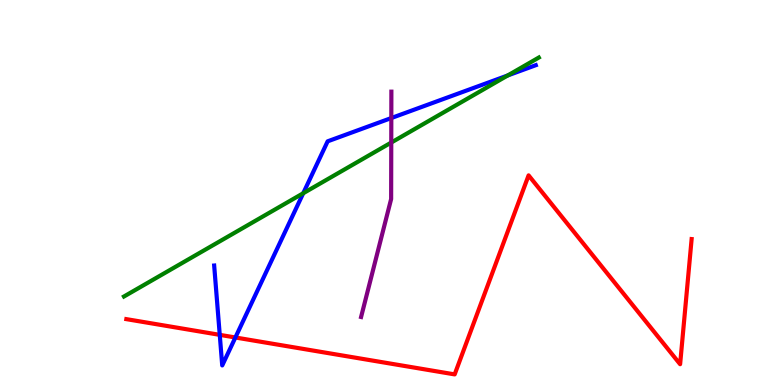[{'lines': ['blue', 'red'], 'intersections': [{'x': 2.84, 'y': 1.3}, {'x': 3.04, 'y': 1.23}]}, {'lines': ['green', 'red'], 'intersections': []}, {'lines': ['purple', 'red'], 'intersections': []}, {'lines': ['blue', 'green'], 'intersections': [{'x': 3.91, 'y': 4.98}, {'x': 6.55, 'y': 8.04}]}, {'lines': ['blue', 'purple'], 'intersections': [{'x': 5.05, 'y': 6.93}]}, {'lines': ['green', 'purple'], 'intersections': [{'x': 5.05, 'y': 6.3}]}]